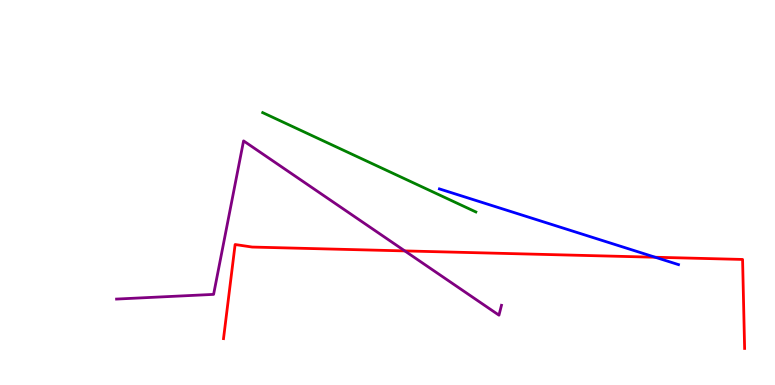[{'lines': ['blue', 'red'], 'intersections': [{'x': 8.45, 'y': 3.32}]}, {'lines': ['green', 'red'], 'intersections': []}, {'lines': ['purple', 'red'], 'intersections': [{'x': 5.22, 'y': 3.48}]}, {'lines': ['blue', 'green'], 'intersections': []}, {'lines': ['blue', 'purple'], 'intersections': []}, {'lines': ['green', 'purple'], 'intersections': []}]